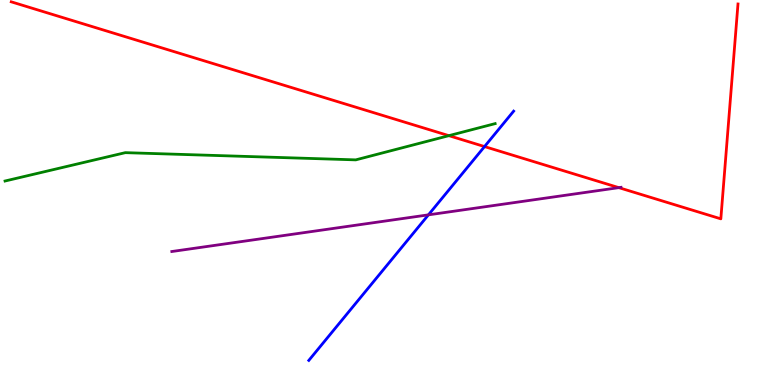[{'lines': ['blue', 'red'], 'intersections': [{'x': 6.25, 'y': 6.19}]}, {'lines': ['green', 'red'], 'intersections': [{'x': 5.79, 'y': 6.48}]}, {'lines': ['purple', 'red'], 'intersections': [{'x': 7.98, 'y': 5.13}]}, {'lines': ['blue', 'green'], 'intersections': []}, {'lines': ['blue', 'purple'], 'intersections': [{'x': 5.53, 'y': 4.42}]}, {'lines': ['green', 'purple'], 'intersections': []}]